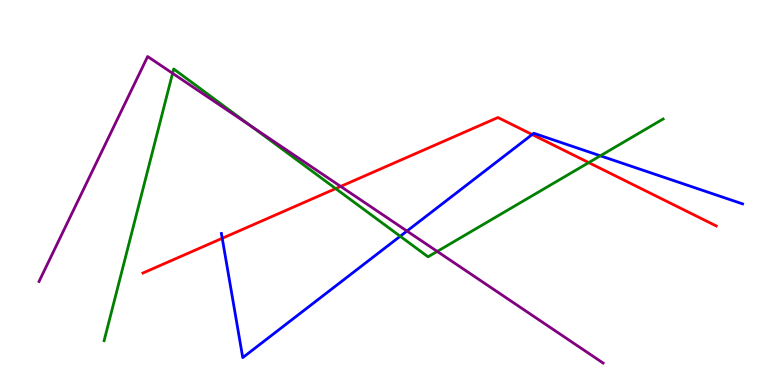[{'lines': ['blue', 'red'], 'intersections': [{'x': 2.87, 'y': 3.81}, {'x': 6.87, 'y': 6.51}]}, {'lines': ['green', 'red'], 'intersections': [{'x': 4.33, 'y': 5.1}, {'x': 7.6, 'y': 5.78}]}, {'lines': ['purple', 'red'], 'intersections': [{'x': 4.4, 'y': 5.16}]}, {'lines': ['blue', 'green'], 'intersections': [{'x': 5.16, 'y': 3.86}, {'x': 7.75, 'y': 5.95}]}, {'lines': ['blue', 'purple'], 'intersections': [{'x': 5.25, 'y': 4.0}]}, {'lines': ['green', 'purple'], 'intersections': [{'x': 2.23, 'y': 8.1}, {'x': 3.24, 'y': 6.72}, {'x': 5.64, 'y': 3.47}]}]